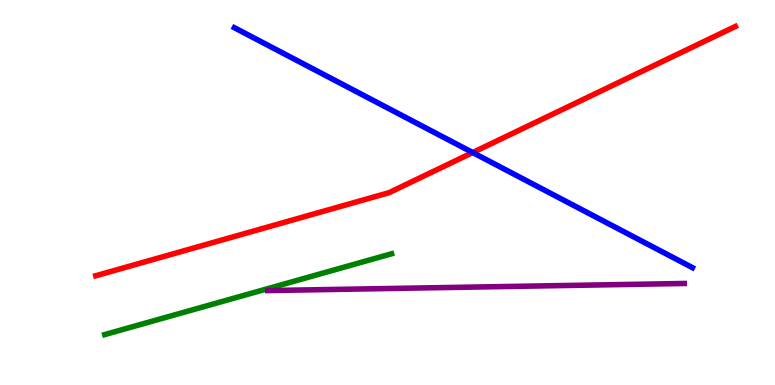[{'lines': ['blue', 'red'], 'intersections': [{'x': 6.1, 'y': 6.04}]}, {'lines': ['green', 'red'], 'intersections': []}, {'lines': ['purple', 'red'], 'intersections': []}, {'lines': ['blue', 'green'], 'intersections': []}, {'lines': ['blue', 'purple'], 'intersections': []}, {'lines': ['green', 'purple'], 'intersections': []}]